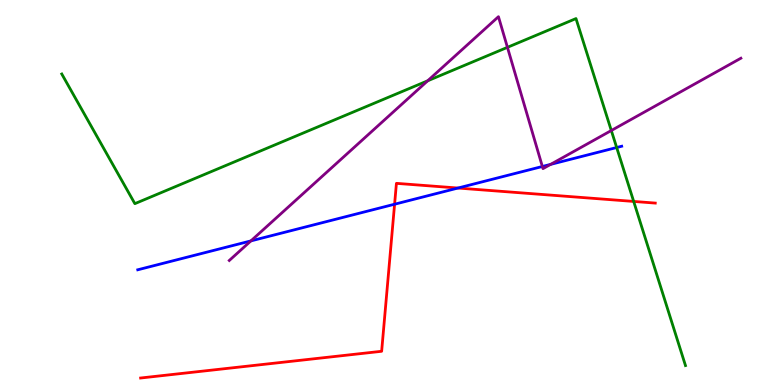[{'lines': ['blue', 'red'], 'intersections': [{'x': 5.09, 'y': 4.7}, {'x': 5.91, 'y': 5.12}]}, {'lines': ['green', 'red'], 'intersections': [{'x': 8.18, 'y': 4.77}]}, {'lines': ['purple', 'red'], 'intersections': []}, {'lines': ['blue', 'green'], 'intersections': [{'x': 7.96, 'y': 6.17}]}, {'lines': ['blue', 'purple'], 'intersections': [{'x': 3.24, 'y': 3.74}, {'x': 7.0, 'y': 5.68}, {'x': 7.1, 'y': 5.73}]}, {'lines': ['green', 'purple'], 'intersections': [{'x': 5.52, 'y': 7.9}, {'x': 6.55, 'y': 8.77}, {'x': 7.89, 'y': 6.61}]}]